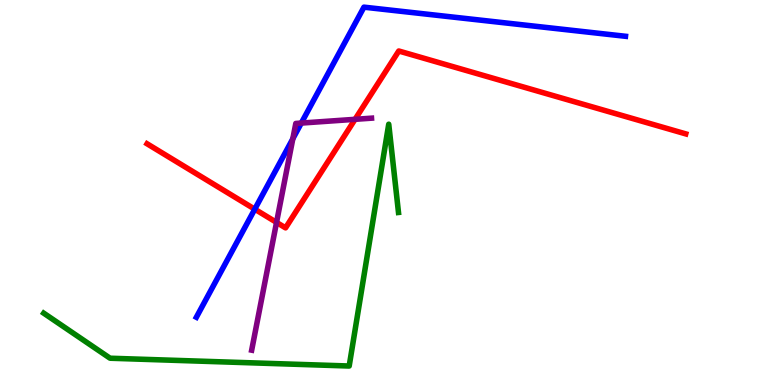[{'lines': ['blue', 'red'], 'intersections': [{'x': 3.29, 'y': 4.57}]}, {'lines': ['green', 'red'], 'intersections': []}, {'lines': ['purple', 'red'], 'intersections': [{'x': 3.57, 'y': 4.22}, {'x': 4.58, 'y': 6.9}]}, {'lines': ['blue', 'green'], 'intersections': []}, {'lines': ['blue', 'purple'], 'intersections': [{'x': 3.78, 'y': 6.4}, {'x': 3.89, 'y': 6.8}]}, {'lines': ['green', 'purple'], 'intersections': []}]